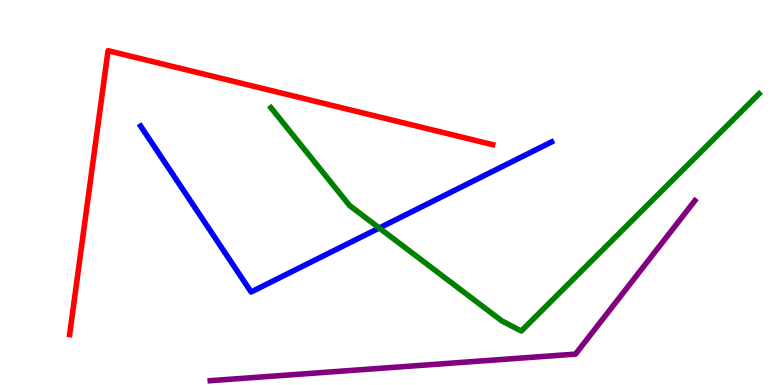[{'lines': ['blue', 'red'], 'intersections': []}, {'lines': ['green', 'red'], 'intersections': []}, {'lines': ['purple', 'red'], 'intersections': []}, {'lines': ['blue', 'green'], 'intersections': [{'x': 4.89, 'y': 4.08}]}, {'lines': ['blue', 'purple'], 'intersections': []}, {'lines': ['green', 'purple'], 'intersections': []}]